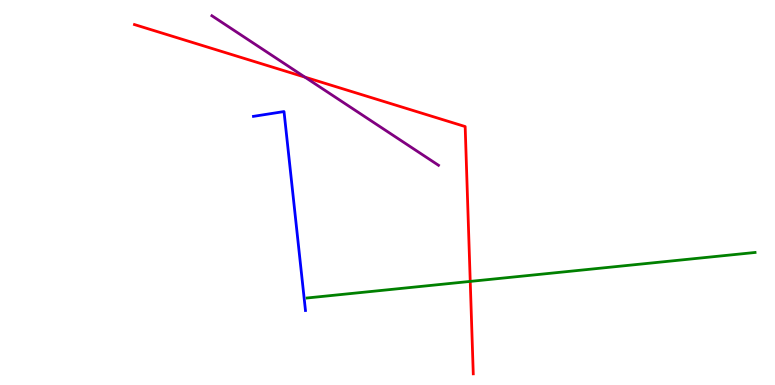[{'lines': ['blue', 'red'], 'intersections': []}, {'lines': ['green', 'red'], 'intersections': [{'x': 6.07, 'y': 2.69}]}, {'lines': ['purple', 'red'], 'intersections': [{'x': 3.93, 'y': 8.0}]}, {'lines': ['blue', 'green'], 'intersections': []}, {'lines': ['blue', 'purple'], 'intersections': []}, {'lines': ['green', 'purple'], 'intersections': []}]